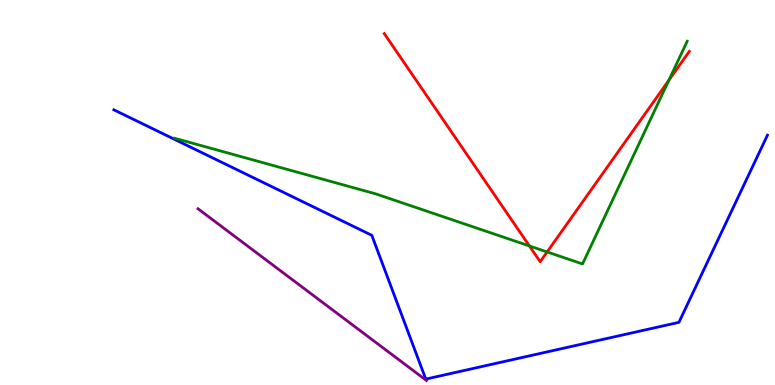[{'lines': ['blue', 'red'], 'intersections': []}, {'lines': ['green', 'red'], 'intersections': [{'x': 6.83, 'y': 3.61}, {'x': 7.06, 'y': 3.46}, {'x': 8.63, 'y': 7.91}]}, {'lines': ['purple', 'red'], 'intersections': []}, {'lines': ['blue', 'green'], 'intersections': []}, {'lines': ['blue', 'purple'], 'intersections': []}, {'lines': ['green', 'purple'], 'intersections': []}]